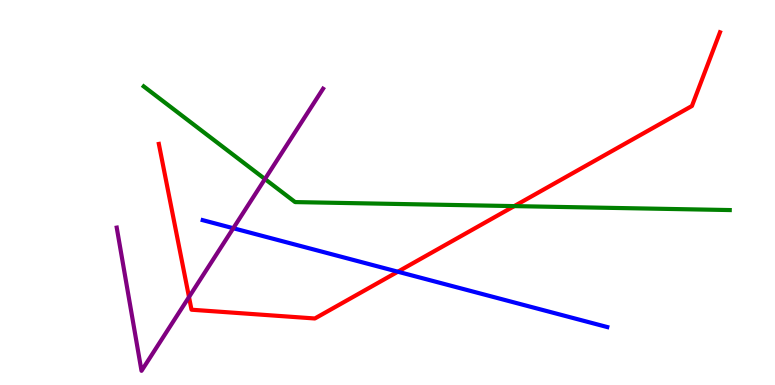[{'lines': ['blue', 'red'], 'intersections': [{'x': 5.13, 'y': 2.94}]}, {'lines': ['green', 'red'], 'intersections': [{'x': 6.64, 'y': 4.65}]}, {'lines': ['purple', 'red'], 'intersections': [{'x': 2.44, 'y': 2.28}]}, {'lines': ['blue', 'green'], 'intersections': []}, {'lines': ['blue', 'purple'], 'intersections': [{'x': 3.01, 'y': 4.07}]}, {'lines': ['green', 'purple'], 'intersections': [{'x': 3.42, 'y': 5.35}]}]